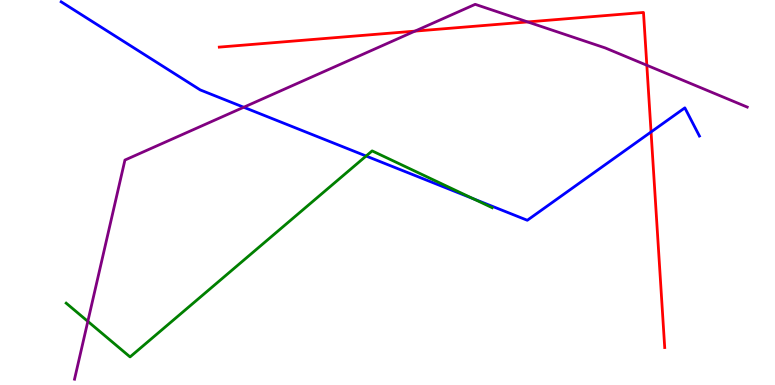[{'lines': ['blue', 'red'], 'intersections': [{'x': 8.4, 'y': 6.57}]}, {'lines': ['green', 'red'], 'intersections': []}, {'lines': ['purple', 'red'], 'intersections': [{'x': 5.35, 'y': 9.19}, {'x': 6.81, 'y': 9.43}, {'x': 8.35, 'y': 8.3}]}, {'lines': ['blue', 'green'], 'intersections': [{'x': 4.72, 'y': 5.95}, {'x': 6.11, 'y': 4.84}]}, {'lines': ['blue', 'purple'], 'intersections': [{'x': 3.14, 'y': 7.21}]}, {'lines': ['green', 'purple'], 'intersections': [{'x': 1.13, 'y': 1.65}]}]